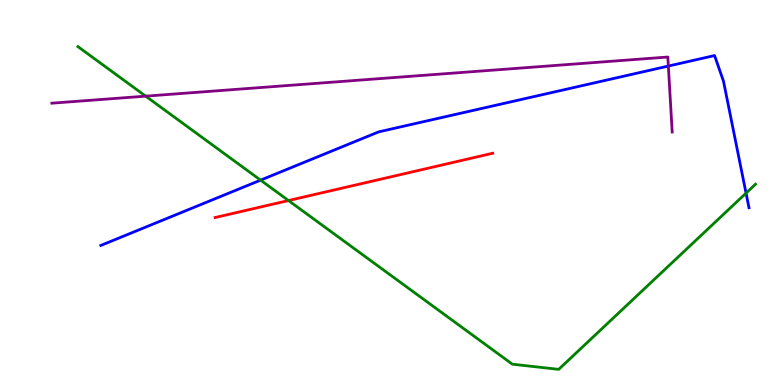[{'lines': ['blue', 'red'], 'intersections': []}, {'lines': ['green', 'red'], 'intersections': [{'x': 3.72, 'y': 4.79}]}, {'lines': ['purple', 'red'], 'intersections': []}, {'lines': ['blue', 'green'], 'intersections': [{'x': 3.36, 'y': 5.32}, {'x': 9.63, 'y': 4.98}]}, {'lines': ['blue', 'purple'], 'intersections': [{'x': 8.62, 'y': 8.28}]}, {'lines': ['green', 'purple'], 'intersections': [{'x': 1.88, 'y': 7.5}]}]